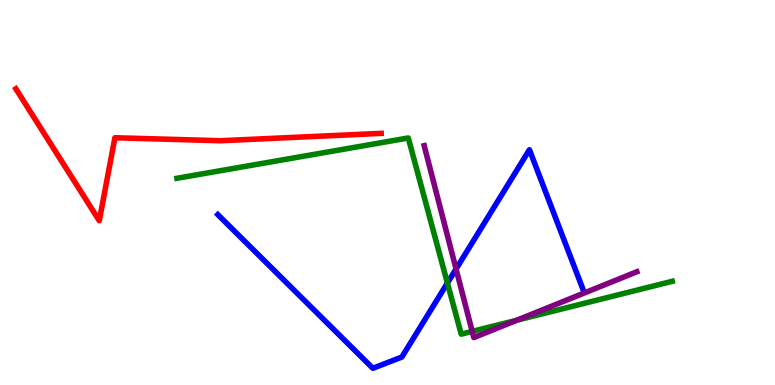[{'lines': ['blue', 'red'], 'intersections': []}, {'lines': ['green', 'red'], 'intersections': []}, {'lines': ['purple', 'red'], 'intersections': []}, {'lines': ['blue', 'green'], 'intersections': [{'x': 5.77, 'y': 2.65}]}, {'lines': ['blue', 'purple'], 'intersections': [{'x': 5.88, 'y': 3.01}]}, {'lines': ['green', 'purple'], 'intersections': [{'x': 6.09, 'y': 1.39}, {'x': 6.67, 'y': 1.68}]}]